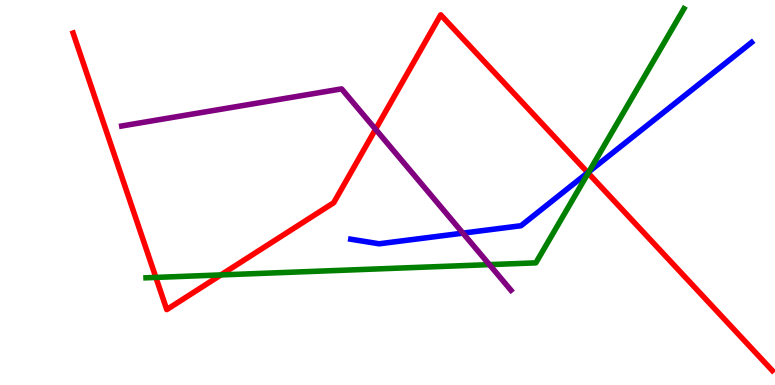[{'lines': ['blue', 'red'], 'intersections': [{'x': 7.58, 'y': 5.52}]}, {'lines': ['green', 'red'], 'intersections': [{'x': 2.01, 'y': 2.79}, {'x': 2.85, 'y': 2.86}, {'x': 7.59, 'y': 5.51}]}, {'lines': ['purple', 'red'], 'intersections': [{'x': 4.85, 'y': 6.64}]}, {'lines': ['blue', 'green'], 'intersections': [{'x': 7.6, 'y': 5.54}]}, {'lines': ['blue', 'purple'], 'intersections': [{'x': 5.97, 'y': 3.94}]}, {'lines': ['green', 'purple'], 'intersections': [{'x': 6.32, 'y': 3.13}]}]